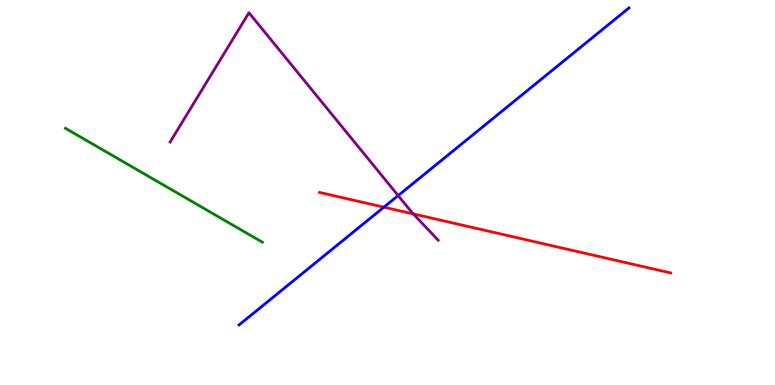[{'lines': ['blue', 'red'], 'intersections': [{'x': 4.95, 'y': 4.62}]}, {'lines': ['green', 'red'], 'intersections': []}, {'lines': ['purple', 'red'], 'intersections': [{'x': 5.33, 'y': 4.44}]}, {'lines': ['blue', 'green'], 'intersections': []}, {'lines': ['blue', 'purple'], 'intersections': [{'x': 5.14, 'y': 4.92}]}, {'lines': ['green', 'purple'], 'intersections': []}]